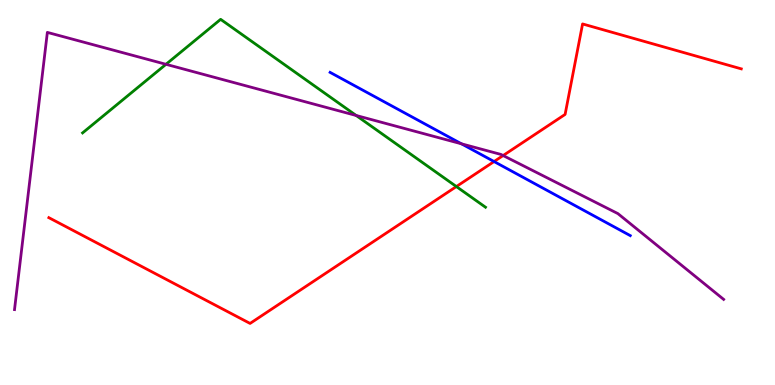[{'lines': ['blue', 'red'], 'intersections': [{'x': 6.38, 'y': 5.8}]}, {'lines': ['green', 'red'], 'intersections': [{'x': 5.89, 'y': 5.15}]}, {'lines': ['purple', 'red'], 'intersections': [{'x': 6.49, 'y': 5.96}]}, {'lines': ['blue', 'green'], 'intersections': []}, {'lines': ['blue', 'purple'], 'intersections': [{'x': 5.95, 'y': 6.26}]}, {'lines': ['green', 'purple'], 'intersections': [{'x': 2.14, 'y': 8.33}, {'x': 4.6, 'y': 7.0}]}]